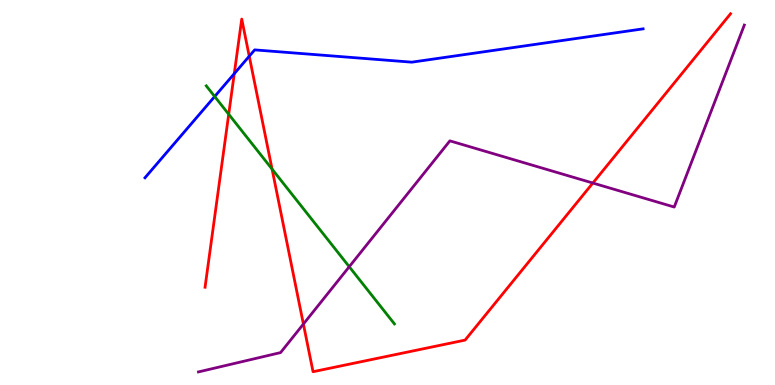[{'lines': ['blue', 'red'], 'intersections': [{'x': 3.02, 'y': 8.09}, {'x': 3.22, 'y': 8.54}]}, {'lines': ['green', 'red'], 'intersections': [{'x': 2.95, 'y': 7.03}, {'x': 3.51, 'y': 5.61}]}, {'lines': ['purple', 'red'], 'intersections': [{'x': 3.91, 'y': 1.58}, {'x': 7.65, 'y': 5.25}]}, {'lines': ['blue', 'green'], 'intersections': [{'x': 2.77, 'y': 7.49}]}, {'lines': ['blue', 'purple'], 'intersections': []}, {'lines': ['green', 'purple'], 'intersections': [{'x': 4.51, 'y': 3.07}]}]